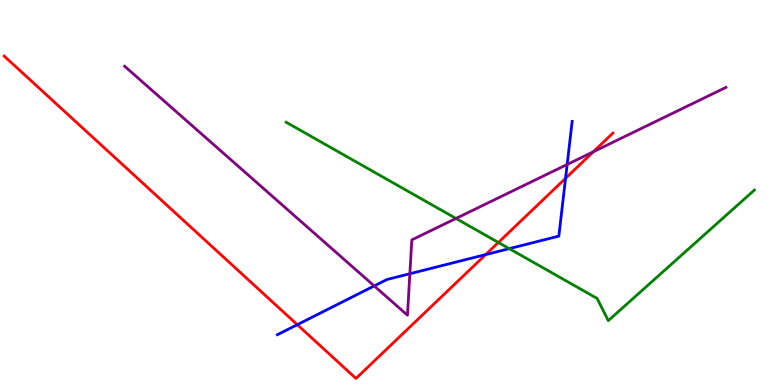[{'lines': ['blue', 'red'], 'intersections': [{'x': 3.84, 'y': 1.57}, {'x': 6.27, 'y': 3.39}, {'x': 7.3, 'y': 5.37}]}, {'lines': ['green', 'red'], 'intersections': [{'x': 6.43, 'y': 3.7}]}, {'lines': ['purple', 'red'], 'intersections': [{'x': 7.66, 'y': 6.06}]}, {'lines': ['blue', 'green'], 'intersections': [{'x': 6.57, 'y': 3.54}]}, {'lines': ['blue', 'purple'], 'intersections': [{'x': 4.83, 'y': 2.57}, {'x': 5.29, 'y': 2.89}, {'x': 7.32, 'y': 5.73}]}, {'lines': ['green', 'purple'], 'intersections': [{'x': 5.88, 'y': 4.33}]}]